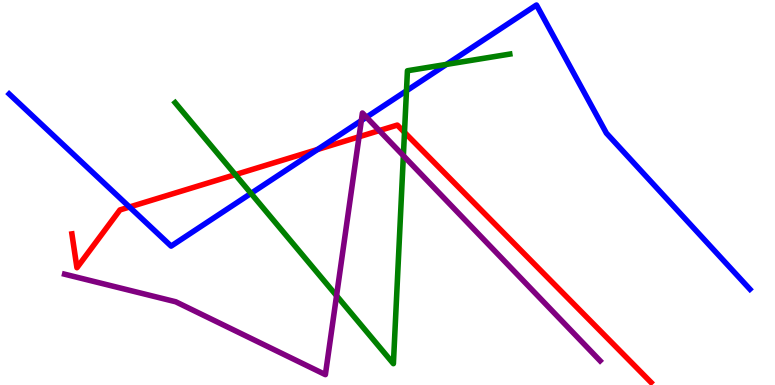[{'lines': ['blue', 'red'], 'intersections': [{'x': 1.67, 'y': 4.62}, {'x': 4.1, 'y': 6.12}]}, {'lines': ['green', 'red'], 'intersections': [{'x': 3.04, 'y': 5.46}, {'x': 5.22, 'y': 6.56}]}, {'lines': ['purple', 'red'], 'intersections': [{'x': 4.63, 'y': 6.45}, {'x': 4.89, 'y': 6.61}]}, {'lines': ['blue', 'green'], 'intersections': [{'x': 3.24, 'y': 4.98}, {'x': 5.24, 'y': 7.64}, {'x': 5.76, 'y': 8.33}]}, {'lines': ['blue', 'purple'], 'intersections': [{'x': 4.66, 'y': 6.87}, {'x': 4.73, 'y': 6.96}]}, {'lines': ['green', 'purple'], 'intersections': [{'x': 4.34, 'y': 2.32}, {'x': 5.2, 'y': 5.96}]}]